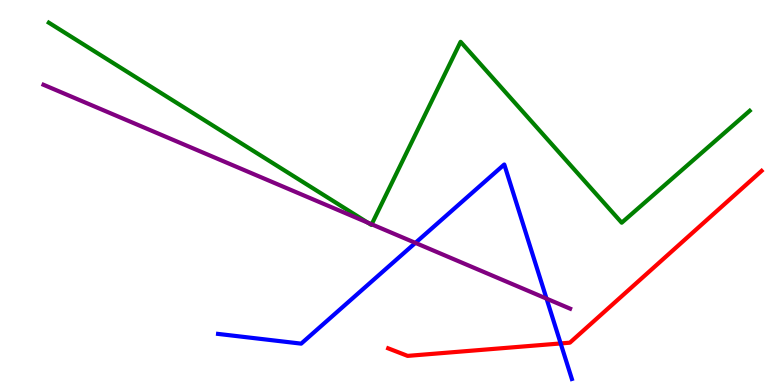[{'lines': ['blue', 'red'], 'intersections': [{'x': 7.23, 'y': 1.08}]}, {'lines': ['green', 'red'], 'intersections': []}, {'lines': ['purple', 'red'], 'intersections': []}, {'lines': ['blue', 'green'], 'intersections': []}, {'lines': ['blue', 'purple'], 'intersections': [{'x': 5.36, 'y': 3.69}, {'x': 7.05, 'y': 2.24}]}, {'lines': ['green', 'purple'], 'intersections': [{'x': 4.74, 'y': 4.22}, {'x': 4.8, 'y': 4.17}]}]